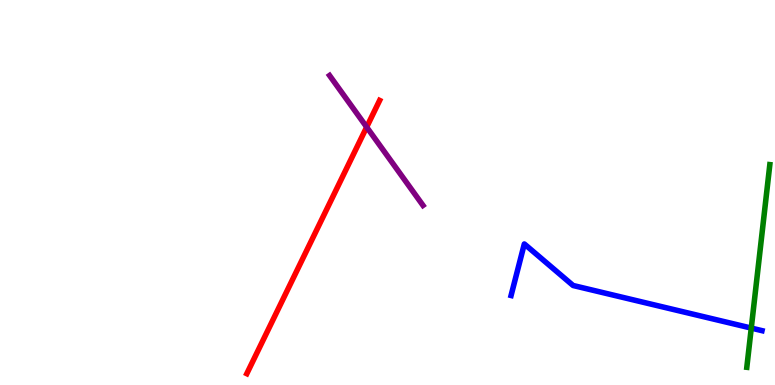[{'lines': ['blue', 'red'], 'intersections': []}, {'lines': ['green', 'red'], 'intersections': []}, {'lines': ['purple', 'red'], 'intersections': [{'x': 4.73, 'y': 6.7}]}, {'lines': ['blue', 'green'], 'intersections': [{'x': 9.69, 'y': 1.48}]}, {'lines': ['blue', 'purple'], 'intersections': []}, {'lines': ['green', 'purple'], 'intersections': []}]